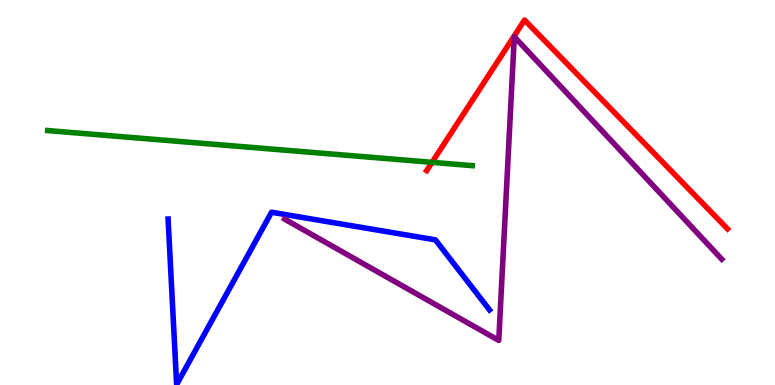[{'lines': ['blue', 'red'], 'intersections': []}, {'lines': ['green', 'red'], 'intersections': [{'x': 5.57, 'y': 5.78}]}, {'lines': ['purple', 'red'], 'intersections': []}, {'lines': ['blue', 'green'], 'intersections': []}, {'lines': ['blue', 'purple'], 'intersections': []}, {'lines': ['green', 'purple'], 'intersections': []}]